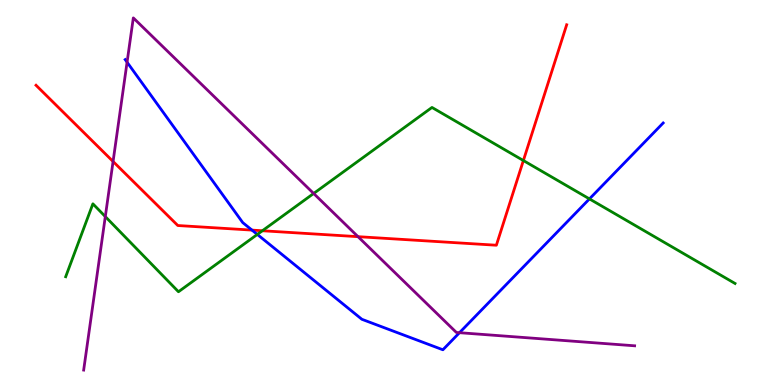[{'lines': ['blue', 'red'], 'intersections': [{'x': 3.25, 'y': 4.02}]}, {'lines': ['green', 'red'], 'intersections': [{'x': 3.39, 'y': 4.01}, {'x': 6.75, 'y': 5.83}]}, {'lines': ['purple', 'red'], 'intersections': [{'x': 1.46, 'y': 5.81}, {'x': 4.62, 'y': 3.85}]}, {'lines': ['blue', 'green'], 'intersections': [{'x': 3.32, 'y': 3.91}, {'x': 7.61, 'y': 4.83}]}, {'lines': ['blue', 'purple'], 'intersections': [{'x': 1.64, 'y': 8.38}, {'x': 5.93, 'y': 1.36}]}, {'lines': ['green', 'purple'], 'intersections': [{'x': 1.36, 'y': 4.37}, {'x': 4.05, 'y': 4.97}]}]